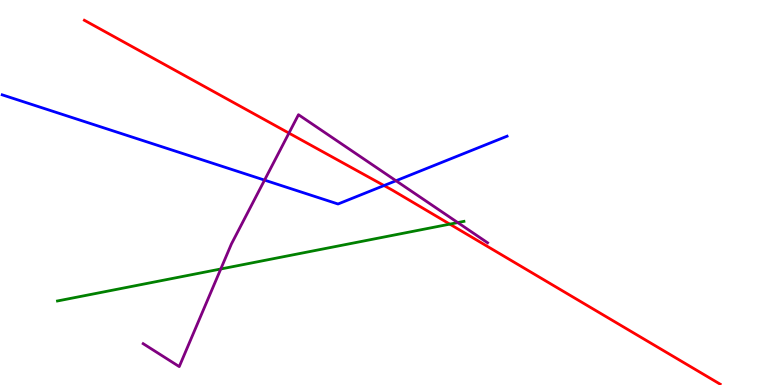[{'lines': ['blue', 'red'], 'intersections': [{'x': 4.96, 'y': 5.18}]}, {'lines': ['green', 'red'], 'intersections': [{'x': 5.8, 'y': 4.18}]}, {'lines': ['purple', 'red'], 'intersections': [{'x': 3.73, 'y': 6.54}]}, {'lines': ['blue', 'green'], 'intersections': []}, {'lines': ['blue', 'purple'], 'intersections': [{'x': 3.41, 'y': 5.32}, {'x': 5.11, 'y': 5.31}]}, {'lines': ['green', 'purple'], 'intersections': [{'x': 2.85, 'y': 3.01}, {'x': 5.91, 'y': 4.22}]}]